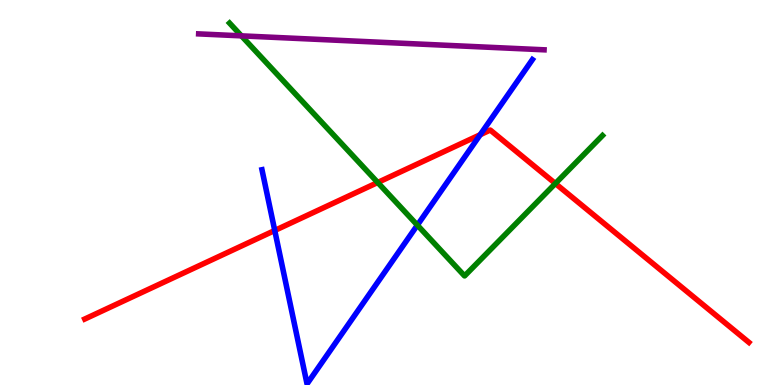[{'lines': ['blue', 'red'], 'intersections': [{'x': 3.55, 'y': 4.01}, {'x': 6.2, 'y': 6.5}]}, {'lines': ['green', 'red'], 'intersections': [{'x': 4.87, 'y': 5.26}, {'x': 7.17, 'y': 5.23}]}, {'lines': ['purple', 'red'], 'intersections': []}, {'lines': ['blue', 'green'], 'intersections': [{'x': 5.39, 'y': 4.15}]}, {'lines': ['blue', 'purple'], 'intersections': []}, {'lines': ['green', 'purple'], 'intersections': [{'x': 3.12, 'y': 9.07}]}]